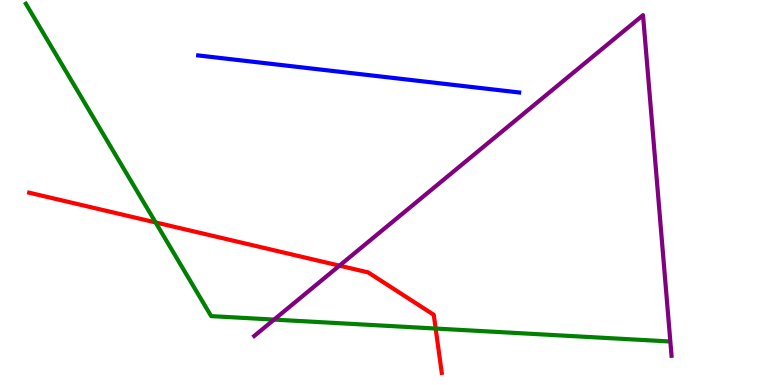[{'lines': ['blue', 'red'], 'intersections': []}, {'lines': ['green', 'red'], 'intersections': [{'x': 2.01, 'y': 4.22}, {'x': 5.62, 'y': 1.47}]}, {'lines': ['purple', 'red'], 'intersections': [{'x': 4.38, 'y': 3.1}]}, {'lines': ['blue', 'green'], 'intersections': []}, {'lines': ['blue', 'purple'], 'intersections': []}, {'lines': ['green', 'purple'], 'intersections': [{'x': 3.54, 'y': 1.7}]}]